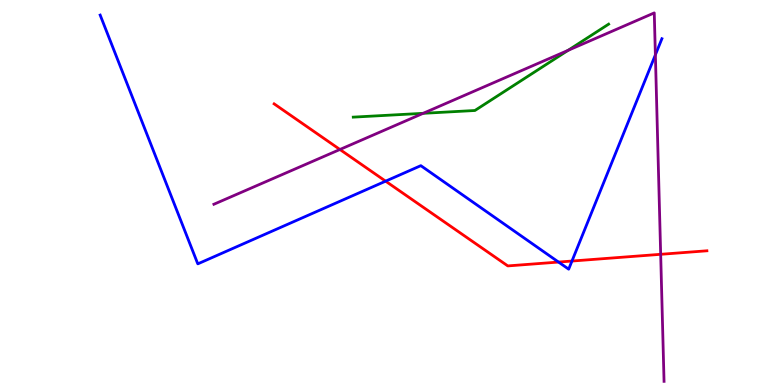[{'lines': ['blue', 'red'], 'intersections': [{'x': 4.98, 'y': 5.29}, {'x': 7.21, 'y': 3.19}, {'x': 7.38, 'y': 3.22}]}, {'lines': ['green', 'red'], 'intersections': []}, {'lines': ['purple', 'red'], 'intersections': [{'x': 4.39, 'y': 6.12}, {'x': 8.52, 'y': 3.39}]}, {'lines': ['blue', 'green'], 'intersections': []}, {'lines': ['blue', 'purple'], 'intersections': [{'x': 8.46, 'y': 8.58}]}, {'lines': ['green', 'purple'], 'intersections': [{'x': 5.46, 'y': 7.06}, {'x': 7.33, 'y': 8.69}]}]